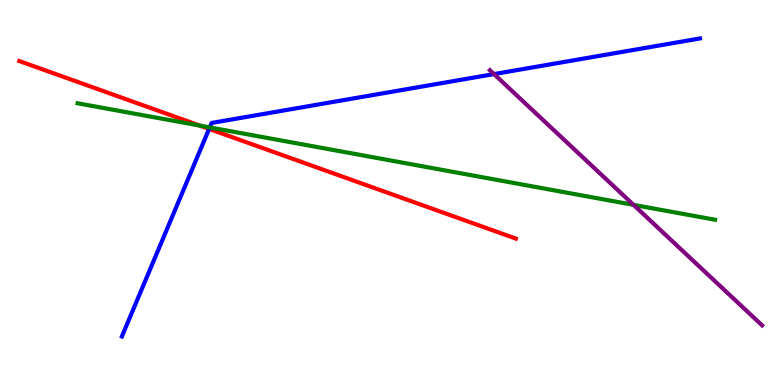[{'lines': ['blue', 'red'], 'intersections': [{'x': 2.7, 'y': 6.65}]}, {'lines': ['green', 'red'], 'intersections': [{'x': 2.58, 'y': 6.74}]}, {'lines': ['purple', 'red'], 'intersections': []}, {'lines': ['blue', 'green'], 'intersections': [{'x': 2.71, 'y': 6.69}]}, {'lines': ['blue', 'purple'], 'intersections': [{'x': 6.37, 'y': 8.08}]}, {'lines': ['green', 'purple'], 'intersections': [{'x': 8.17, 'y': 4.68}]}]